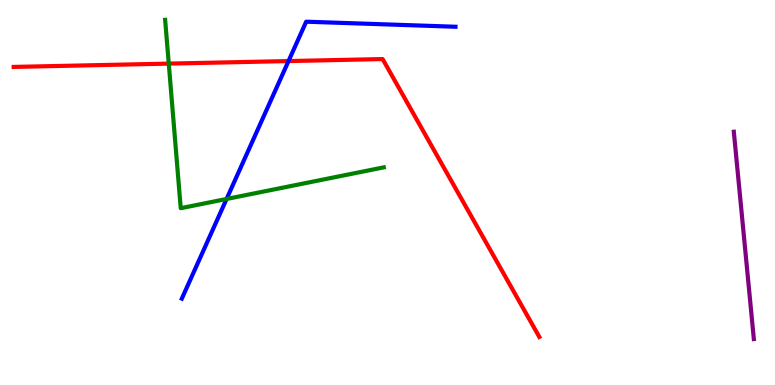[{'lines': ['blue', 'red'], 'intersections': [{'x': 3.72, 'y': 8.41}]}, {'lines': ['green', 'red'], 'intersections': [{'x': 2.18, 'y': 8.35}]}, {'lines': ['purple', 'red'], 'intersections': []}, {'lines': ['blue', 'green'], 'intersections': [{'x': 2.92, 'y': 4.83}]}, {'lines': ['blue', 'purple'], 'intersections': []}, {'lines': ['green', 'purple'], 'intersections': []}]